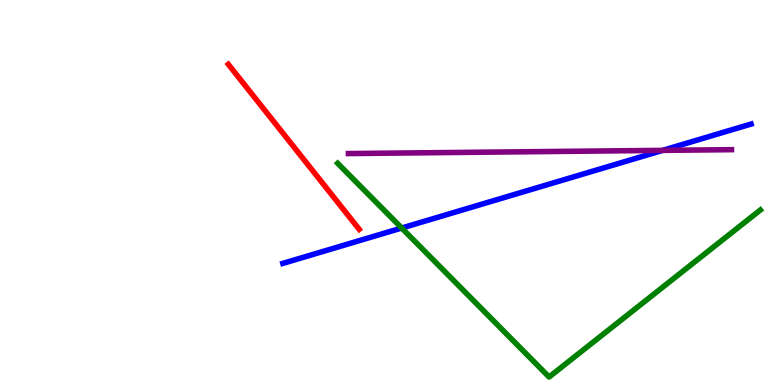[{'lines': ['blue', 'red'], 'intersections': []}, {'lines': ['green', 'red'], 'intersections': []}, {'lines': ['purple', 'red'], 'intersections': []}, {'lines': ['blue', 'green'], 'intersections': [{'x': 5.18, 'y': 4.08}]}, {'lines': ['blue', 'purple'], 'intersections': [{'x': 8.55, 'y': 6.09}]}, {'lines': ['green', 'purple'], 'intersections': []}]